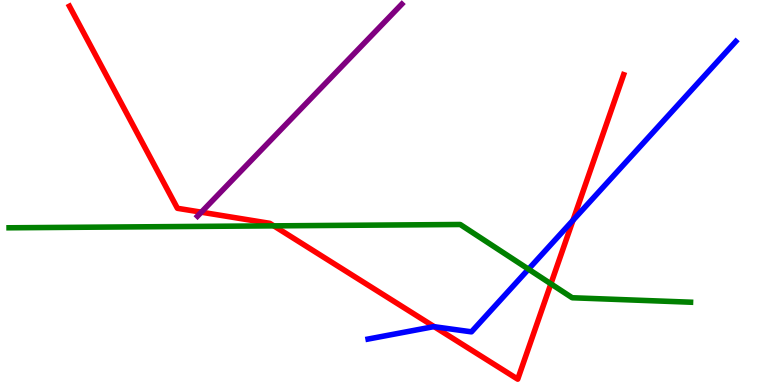[{'lines': ['blue', 'red'], 'intersections': [{'x': 5.6, 'y': 1.51}, {'x': 7.39, 'y': 4.28}]}, {'lines': ['green', 'red'], 'intersections': [{'x': 3.53, 'y': 4.13}, {'x': 7.11, 'y': 2.63}]}, {'lines': ['purple', 'red'], 'intersections': [{'x': 2.6, 'y': 4.49}]}, {'lines': ['blue', 'green'], 'intersections': [{'x': 6.82, 'y': 3.01}]}, {'lines': ['blue', 'purple'], 'intersections': []}, {'lines': ['green', 'purple'], 'intersections': []}]